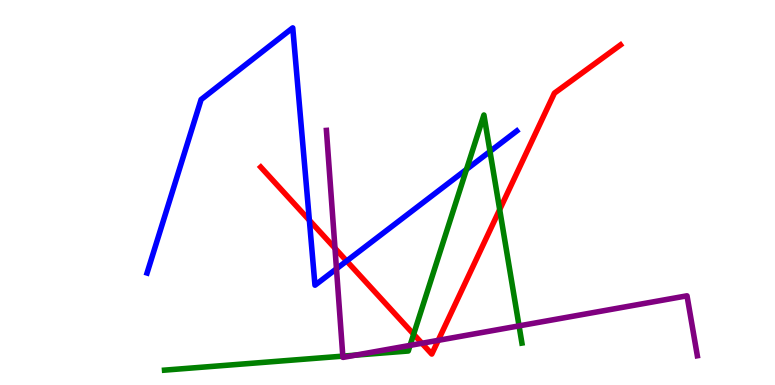[{'lines': ['blue', 'red'], 'intersections': [{'x': 3.99, 'y': 4.28}, {'x': 4.47, 'y': 3.22}]}, {'lines': ['green', 'red'], 'intersections': [{'x': 5.34, 'y': 1.32}, {'x': 6.45, 'y': 4.56}]}, {'lines': ['purple', 'red'], 'intersections': [{'x': 4.32, 'y': 3.55}, {'x': 5.44, 'y': 1.08}, {'x': 5.65, 'y': 1.16}]}, {'lines': ['blue', 'green'], 'intersections': [{'x': 6.02, 'y': 5.6}, {'x': 6.32, 'y': 6.07}]}, {'lines': ['blue', 'purple'], 'intersections': [{'x': 4.34, 'y': 3.02}]}, {'lines': ['green', 'purple'], 'intersections': [{'x': 4.42, 'y': 0.75}, {'x': 4.59, 'y': 0.776}, {'x': 5.29, 'y': 1.03}, {'x': 6.7, 'y': 1.54}]}]